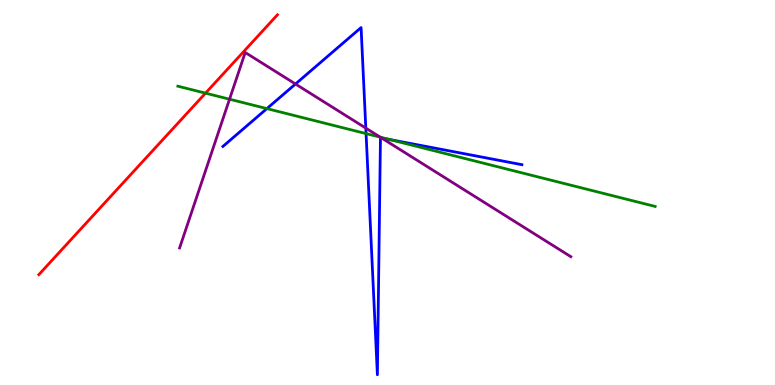[{'lines': ['blue', 'red'], 'intersections': []}, {'lines': ['green', 'red'], 'intersections': [{'x': 2.65, 'y': 7.58}]}, {'lines': ['purple', 'red'], 'intersections': []}, {'lines': ['blue', 'green'], 'intersections': [{'x': 3.44, 'y': 7.18}, {'x': 4.72, 'y': 6.53}, {'x': 5.02, 'y': 6.38}]}, {'lines': ['blue', 'purple'], 'intersections': [{'x': 3.81, 'y': 7.82}, {'x': 4.72, 'y': 6.67}, {'x': 4.92, 'y': 6.42}]}, {'lines': ['green', 'purple'], 'intersections': [{'x': 2.96, 'y': 7.42}, {'x': 4.91, 'y': 6.44}]}]